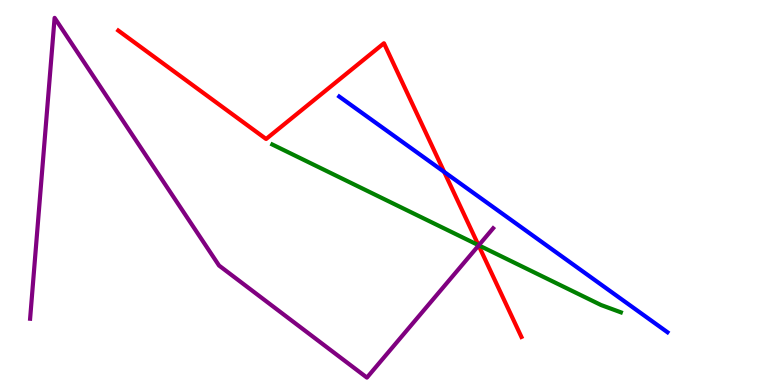[{'lines': ['blue', 'red'], 'intersections': [{'x': 5.73, 'y': 5.53}]}, {'lines': ['green', 'red'], 'intersections': [{'x': 6.17, 'y': 3.63}]}, {'lines': ['purple', 'red'], 'intersections': [{'x': 6.18, 'y': 3.62}]}, {'lines': ['blue', 'green'], 'intersections': []}, {'lines': ['blue', 'purple'], 'intersections': []}, {'lines': ['green', 'purple'], 'intersections': [{'x': 6.18, 'y': 3.63}]}]